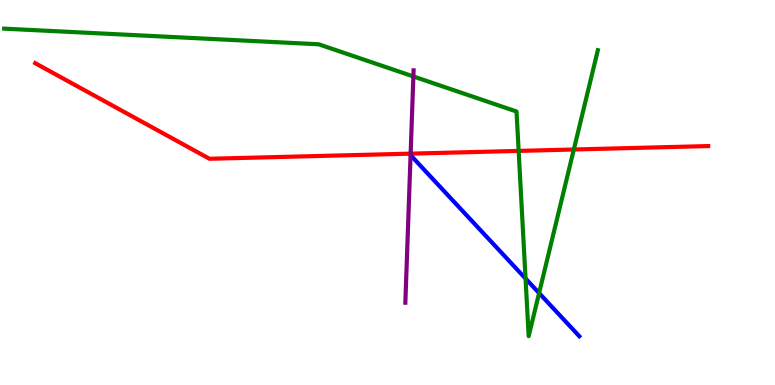[{'lines': ['blue', 'red'], 'intersections': []}, {'lines': ['green', 'red'], 'intersections': [{'x': 6.69, 'y': 6.08}, {'x': 7.4, 'y': 6.12}]}, {'lines': ['purple', 'red'], 'intersections': [{'x': 5.3, 'y': 6.01}]}, {'lines': ['blue', 'green'], 'intersections': [{'x': 6.78, 'y': 2.76}, {'x': 6.96, 'y': 2.39}]}, {'lines': ['blue', 'purple'], 'intersections': []}, {'lines': ['green', 'purple'], 'intersections': [{'x': 5.33, 'y': 8.01}]}]